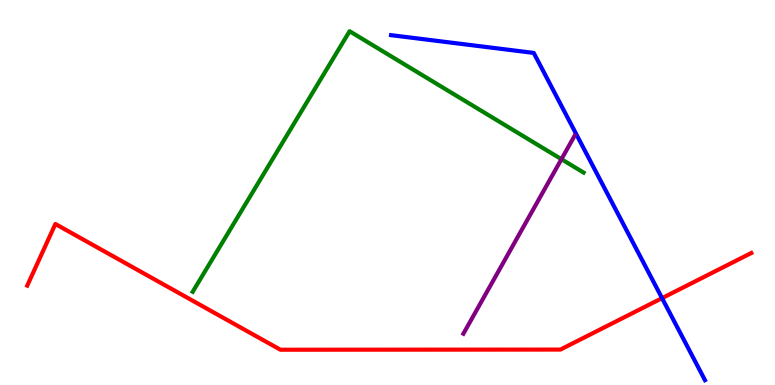[{'lines': ['blue', 'red'], 'intersections': [{'x': 8.54, 'y': 2.26}]}, {'lines': ['green', 'red'], 'intersections': []}, {'lines': ['purple', 'red'], 'intersections': []}, {'lines': ['blue', 'green'], 'intersections': []}, {'lines': ['blue', 'purple'], 'intersections': []}, {'lines': ['green', 'purple'], 'intersections': [{'x': 7.24, 'y': 5.87}]}]